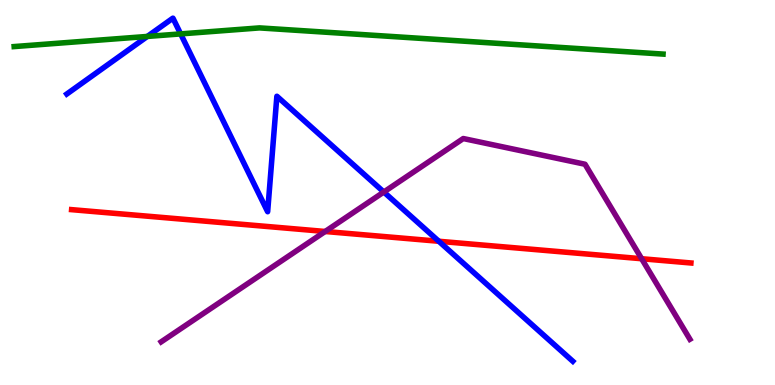[{'lines': ['blue', 'red'], 'intersections': [{'x': 5.66, 'y': 3.73}]}, {'lines': ['green', 'red'], 'intersections': []}, {'lines': ['purple', 'red'], 'intersections': [{'x': 4.2, 'y': 3.99}, {'x': 8.28, 'y': 3.28}]}, {'lines': ['blue', 'green'], 'intersections': [{'x': 1.9, 'y': 9.05}, {'x': 2.33, 'y': 9.12}]}, {'lines': ['blue', 'purple'], 'intersections': [{'x': 4.95, 'y': 5.01}]}, {'lines': ['green', 'purple'], 'intersections': []}]